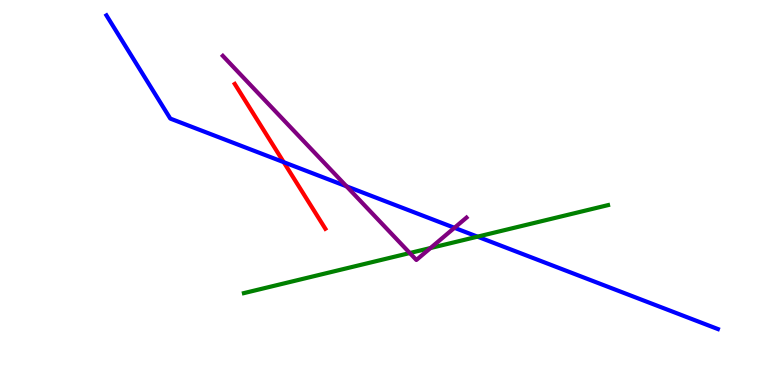[{'lines': ['blue', 'red'], 'intersections': [{'x': 3.66, 'y': 5.79}]}, {'lines': ['green', 'red'], 'intersections': []}, {'lines': ['purple', 'red'], 'intersections': []}, {'lines': ['blue', 'green'], 'intersections': [{'x': 6.16, 'y': 3.85}]}, {'lines': ['blue', 'purple'], 'intersections': [{'x': 4.47, 'y': 5.16}, {'x': 5.86, 'y': 4.08}]}, {'lines': ['green', 'purple'], 'intersections': [{'x': 5.29, 'y': 3.43}, {'x': 5.56, 'y': 3.56}]}]